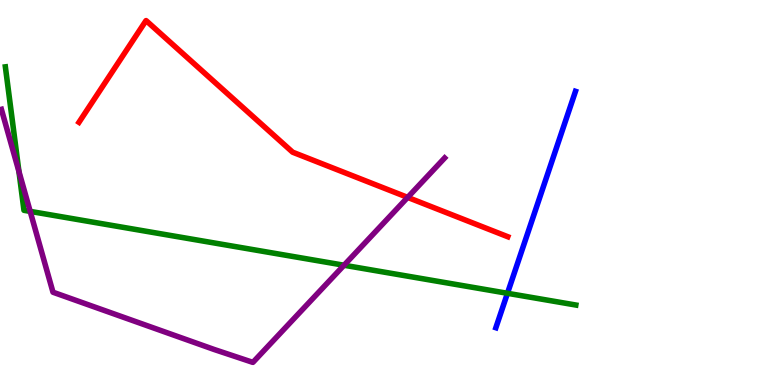[{'lines': ['blue', 'red'], 'intersections': []}, {'lines': ['green', 'red'], 'intersections': []}, {'lines': ['purple', 'red'], 'intersections': [{'x': 5.26, 'y': 4.87}]}, {'lines': ['blue', 'green'], 'intersections': [{'x': 6.55, 'y': 2.38}]}, {'lines': ['blue', 'purple'], 'intersections': []}, {'lines': ['green', 'purple'], 'intersections': [{'x': 0.244, 'y': 5.54}, {'x': 0.389, 'y': 4.51}, {'x': 4.44, 'y': 3.11}]}]